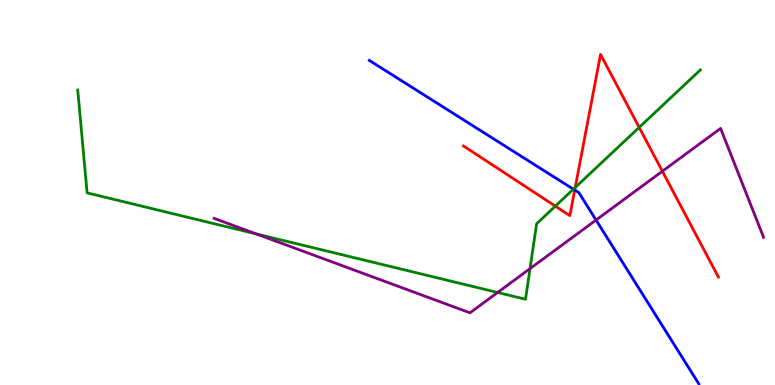[{'lines': ['blue', 'red'], 'intersections': [{'x': 7.42, 'y': 5.06}]}, {'lines': ['green', 'red'], 'intersections': [{'x': 7.17, 'y': 4.65}, {'x': 7.42, 'y': 5.13}, {'x': 8.25, 'y': 6.69}]}, {'lines': ['purple', 'red'], 'intersections': [{'x': 8.55, 'y': 5.55}]}, {'lines': ['blue', 'green'], 'intersections': [{'x': 7.4, 'y': 5.09}]}, {'lines': ['blue', 'purple'], 'intersections': [{'x': 7.69, 'y': 4.28}]}, {'lines': ['green', 'purple'], 'intersections': [{'x': 3.31, 'y': 3.92}, {'x': 6.42, 'y': 2.4}, {'x': 6.84, 'y': 3.02}]}]